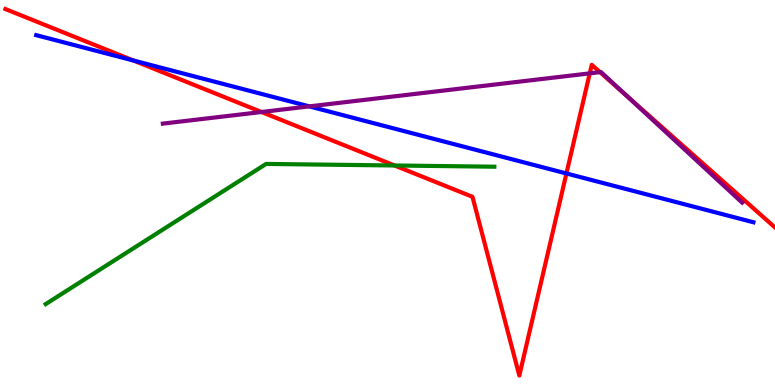[{'lines': ['blue', 'red'], 'intersections': [{'x': 1.72, 'y': 8.43}, {'x': 7.31, 'y': 5.49}]}, {'lines': ['green', 'red'], 'intersections': [{'x': 5.09, 'y': 5.7}]}, {'lines': ['purple', 'red'], 'intersections': [{'x': 3.37, 'y': 7.09}, {'x': 7.61, 'y': 8.09}, {'x': 7.74, 'y': 8.13}, {'x': 8.08, 'y': 7.52}]}, {'lines': ['blue', 'green'], 'intersections': []}, {'lines': ['blue', 'purple'], 'intersections': [{'x': 3.99, 'y': 7.24}]}, {'lines': ['green', 'purple'], 'intersections': []}]